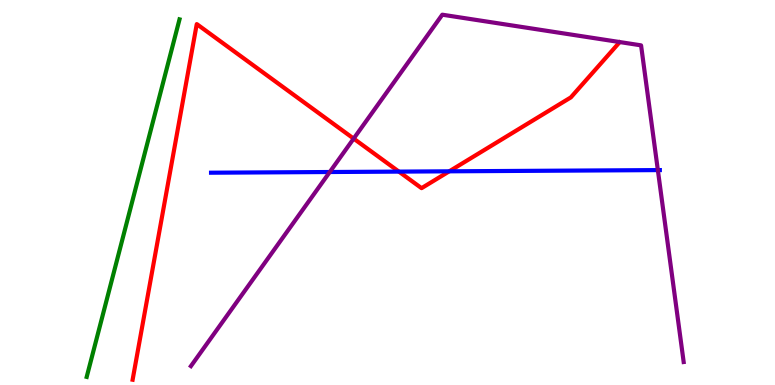[{'lines': ['blue', 'red'], 'intersections': [{'x': 5.15, 'y': 5.54}, {'x': 5.8, 'y': 5.55}]}, {'lines': ['green', 'red'], 'intersections': []}, {'lines': ['purple', 'red'], 'intersections': [{'x': 4.56, 'y': 6.4}]}, {'lines': ['blue', 'green'], 'intersections': []}, {'lines': ['blue', 'purple'], 'intersections': [{'x': 4.25, 'y': 5.53}, {'x': 8.49, 'y': 5.58}]}, {'lines': ['green', 'purple'], 'intersections': []}]